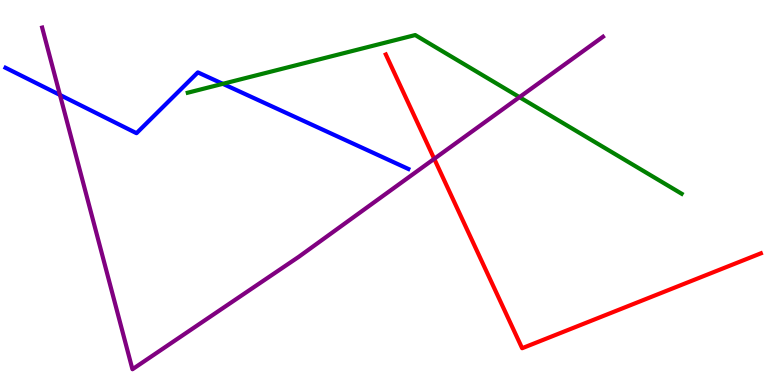[{'lines': ['blue', 'red'], 'intersections': []}, {'lines': ['green', 'red'], 'intersections': []}, {'lines': ['purple', 'red'], 'intersections': [{'x': 5.6, 'y': 5.87}]}, {'lines': ['blue', 'green'], 'intersections': [{'x': 2.88, 'y': 7.82}]}, {'lines': ['blue', 'purple'], 'intersections': [{'x': 0.774, 'y': 7.53}]}, {'lines': ['green', 'purple'], 'intersections': [{'x': 6.7, 'y': 7.48}]}]